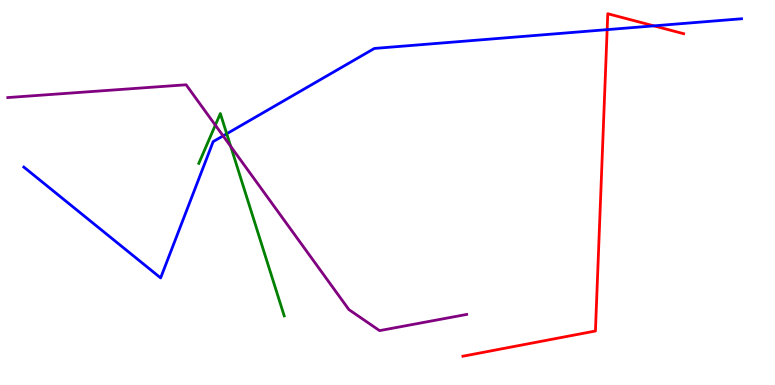[{'lines': ['blue', 'red'], 'intersections': [{'x': 7.83, 'y': 9.23}, {'x': 8.44, 'y': 9.33}]}, {'lines': ['green', 'red'], 'intersections': []}, {'lines': ['purple', 'red'], 'intersections': []}, {'lines': ['blue', 'green'], 'intersections': [{'x': 2.93, 'y': 6.53}]}, {'lines': ['blue', 'purple'], 'intersections': [{'x': 2.88, 'y': 6.47}]}, {'lines': ['green', 'purple'], 'intersections': [{'x': 2.78, 'y': 6.75}, {'x': 2.98, 'y': 6.2}]}]